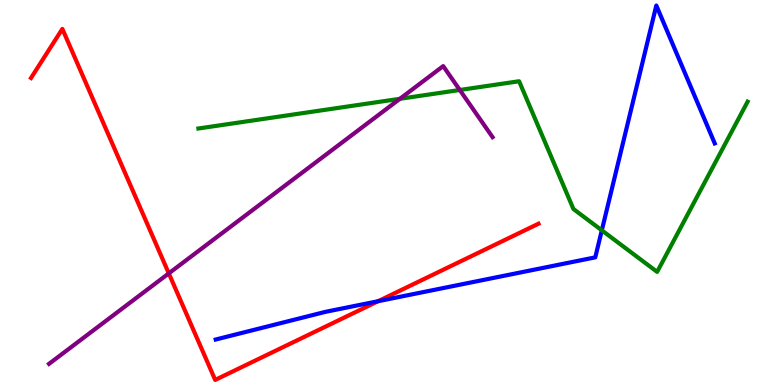[{'lines': ['blue', 'red'], 'intersections': [{'x': 4.88, 'y': 2.18}]}, {'lines': ['green', 'red'], 'intersections': []}, {'lines': ['purple', 'red'], 'intersections': [{'x': 2.18, 'y': 2.9}]}, {'lines': ['blue', 'green'], 'intersections': [{'x': 7.77, 'y': 4.02}]}, {'lines': ['blue', 'purple'], 'intersections': []}, {'lines': ['green', 'purple'], 'intersections': [{'x': 5.16, 'y': 7.43}, {'x': 5.93, 'y': 7.66}]}]